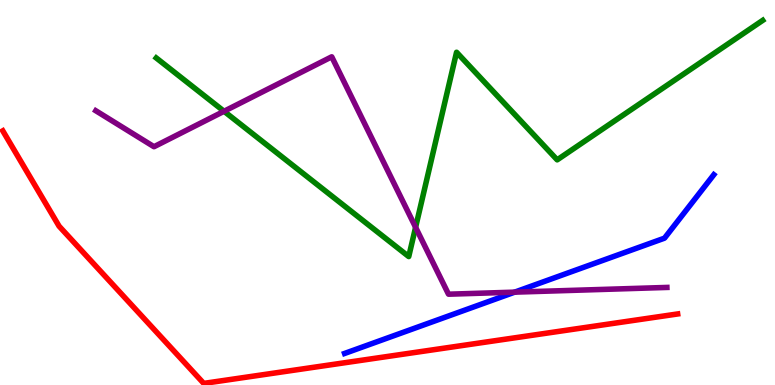[{'lines': ['blue', 'red'], 'intersections': []}, {'lines': ['green', 'red'], 'intersections': []}, {'lines': ['purple', 'red'], 'intersections': []}, {'lines': ['blue', 'green'], 'intersections': []}, {'lines': ['blue', 'purple'], 'intersections': [{'x': 6.64, 'y': 2.41}]}, {'lines': ['green', 'purple'], 'intersections': [{'x': 2.89, 'y': 7.11}, {'x': 5.36, 'y': 4.1}]}]